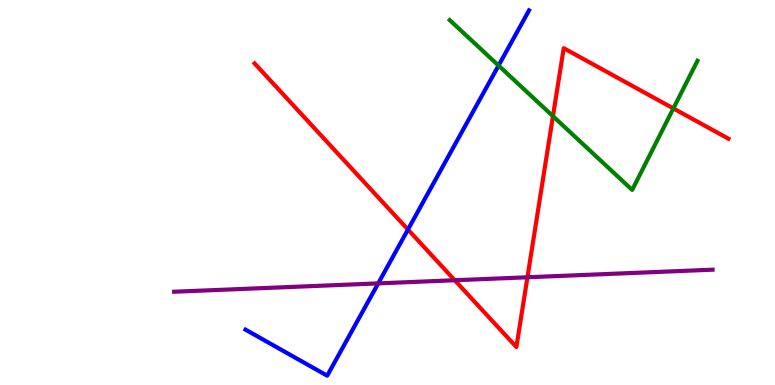[{'lines': ['blue', 'red'], 'intersections': [{'x': 5.26, 'y': 4.04}]}, {'lines': ['green', 'red'], 'intersections': [{'x': 7.13, 'y': 6.98}, {'x': 8.69, 'y': 7.18}]}, {'lines': ['purple', 'red'], 'intersections': [{'x': 5.87, 'y': 2.72}, {'x': 6.81, 'y': 2.8}]}, {'lines': ['blue', 'green'], 'intersections': [{'x': 6.43, 'y': 8.3}]}, {'lines': ['blue', 'purple'], 'intersections': [{'x': 4.88, 'y': 2.64}]}, {'lines': ['green', 'purple'], 'intersections': []}]